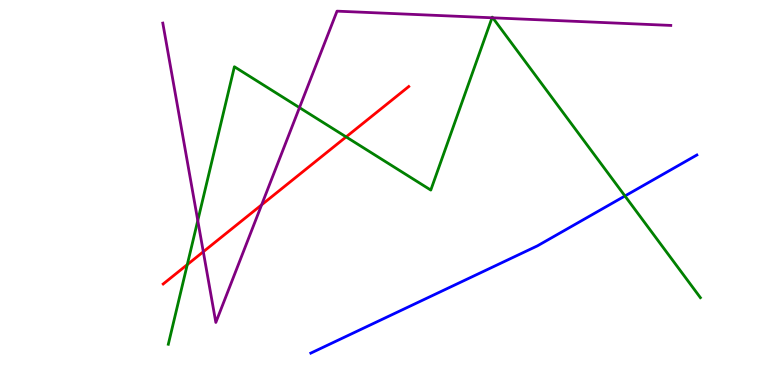[{'lines': ['blue', 'red'], 'intersections': []}, {'lines': ['green', 'red'], 'intersections': [{'x': 2.42, 'y': 3.13}, {'x': 4.47, 'y': 6.44}]}, {'lines': ['purple', 'red'], 'intersections': [{'x': 2.62, 'y': 3.46}, {'x': 3.38, 'y': 4.68}]}, {'lines': ['blue', 'green'], 'intersections': [{'x': 8.06, 'y': 4.91}]}, {'lines': ['blue', 'purple'], 'intersections': []}, {'lines': ['green', 'purple'], 'intersections': [{'x': 2.55, 'y': 4.27}, {'x': 3.86, 'y': 7.2}, {'x': 6.35, 'y': 9.54}, {'x': 6.36, 'y': 9.54}]}]